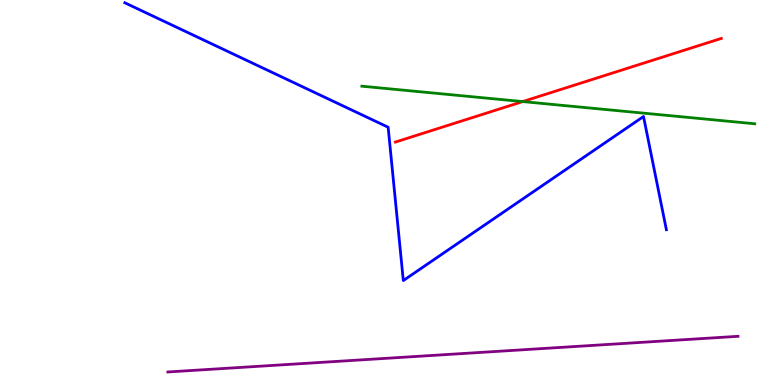[{'lines': ['blue', 'red'], 'intersections': []}, {'lines': ['green', 'red'], 'intersections': [{'x': 6.74, 'y': 7.36}]}, {'lines': ['purple', 'red'], 'intersections': []}, {'lines': ['blue', 'green'], 'intersections': []}, {'lines': ['blue', 'purple'], 'intersections': []}, {'lines': ['green', 'purple'], 'intersections': []}]